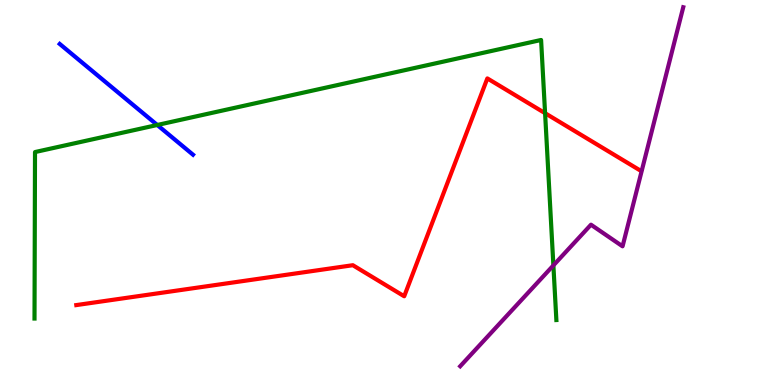[{'lines': ['blue', 'red'], 'intersections': []}, {'lines': ['green', 'red'], 'intersections': [{'x': 7.03, 'y': 7.06}]}, {'lines': ['purple', 'red'], 'intersections': []}, {'lines': ['blue', 'green'], 'intersections': [{'x': 2.03, 'y': 6.75}]}, {'lines': ['blue', 'purple'], 'intersections': []}, {'lines': ['green', 'purple'], 'intersections': [{'x': 7.14, 'y': 3.11}]}]